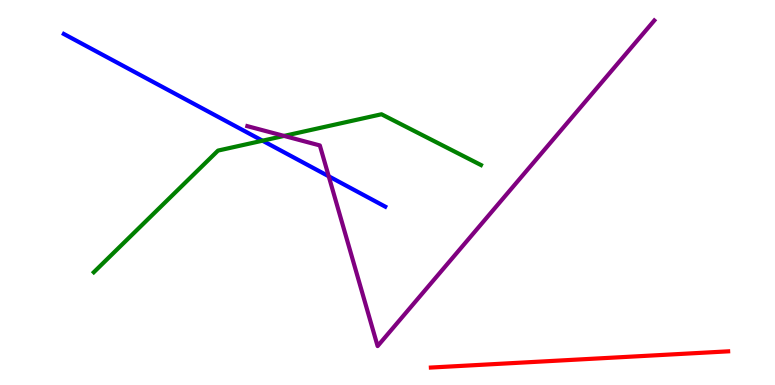[{'lines': ['blue', 'red'], 'intersections': []}, {'lines': ['green', 'red'], 'intersections': []}, {'lines': ['purple', 'red'], 'intersections': []}, {'lines': ['blue', 'green'], 'intersections': [{'x': 3.39, 'y': 6.35}]}, {'lines': ['blue', 'purple'], 'intersections': [{'x': 4.24, 'y': 5.42}]}, {'lines': ['green', 'purple'], 'intersections': [{'x': 3.67, 'y': 6.47}]}]